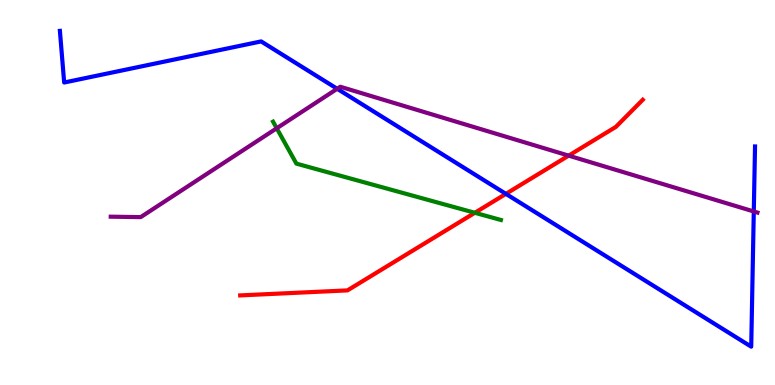[{'lines': ['blue', 'red'], 'intersections': [{'x': 6.53, 'y': 4.96}]}, {'lines': ['green', 'red'], 'intersections': [{'x': 6.13, 'y': 4.47}]}, {'lines': ['purple', 'red'], 'intersections': [{'x': 7.34, 'y': 5.96}]}, {'lines': ['blue', 'green'], 'intersections': []}, {'lines': ['blue', 'purple'], 'intersections': [{'x': 4.35, 'y': 7.69}, {'x': 9.73, 'y': 4.51}]}, {'lines': ['green', 'purple'], 'intersections': [{'x': 3.57, 'y': 6.67}]}]